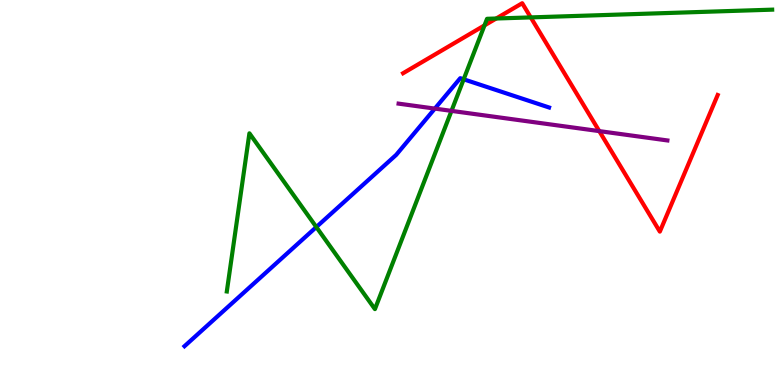[{'lines': ['blue', 'red'], 'intersections': []}, {'lines': ['green', 'red'], 'intersections': [{'x': 6.25, 'y': 9.34}, {'x': 6.4, 'y': 9.52}, {'x': 6.85, 'y': 9.55}]}, {'lines': ['purple', 'red'], 'intersections': [{'x': 7.73, 'y': 6.59}]}, {'lines': ['blue', 'green'], 'intersections': [{'x': 4.08, 'y': 4.1}, {'x': 5.98, 'y': 7.94}]}, {'lines': ['blue', 'purple'], 'intersections': [{'x': 5.61, 'y': 7.18}]}, {'lines': ['green', 'purple'], 'intersections': [{'x': 5.83, 'y': 7.12}]}]